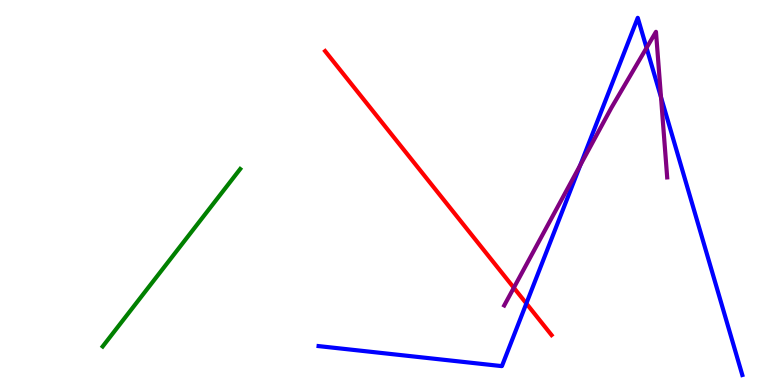[{'lines': ['blue', 'red'], 'intersections': [{'x': 6.79, 'y': 2.12}]}, {'lines': ['green', 'red'], 'intersections': []}, {'lines': ['purple', 'red'], 'intersections': [{'x': 6.63, 'y': 2.53}]}, {'lines': ['blue', 'green'], 'intersections': []}, {'lines': ['blue', 'purple'], 'intersections': [{'x': 7.49, 'y': 5.71}, {'x': 8.34, 'y': 8.76}, {'x': 8.53, 'y': 7.47}]}, {'lines': ['green', 'purple'], 'intersections': []}]